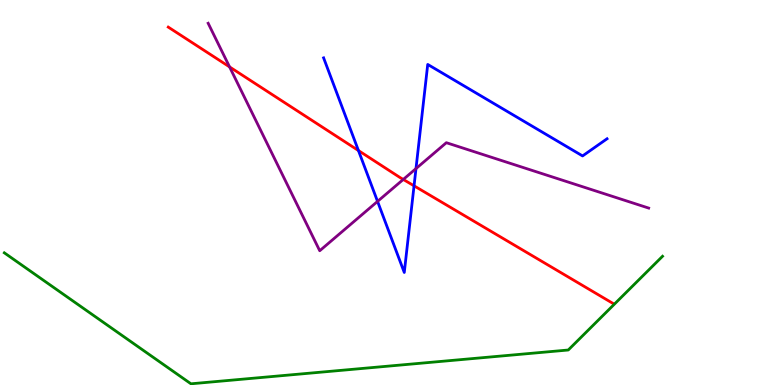[{'lines': ['blue', 'red'], 'intersections': [{'x': 4.63, 'y': 6.09}, {'x': 5.34, 'y': 5.17}]}, {'lines': ['green', 'red'], 'intersections': []}, {'lines': ['purple', 'red'], 'intersections': [{'x': 2.96, 'y': 8.26}, {'x': 5.2, 'y': 5.34}]}, {'lines': ['blue', 'green'], 'intersections': []}, {'lines': ['blue', 'purple'], 'intersections': [{'x': 4.87, 'y': 4.77}, {'x': 5.37, 'y': 5.62}]}, {'lines': ['green', 'purple'], 'intersections': []}]